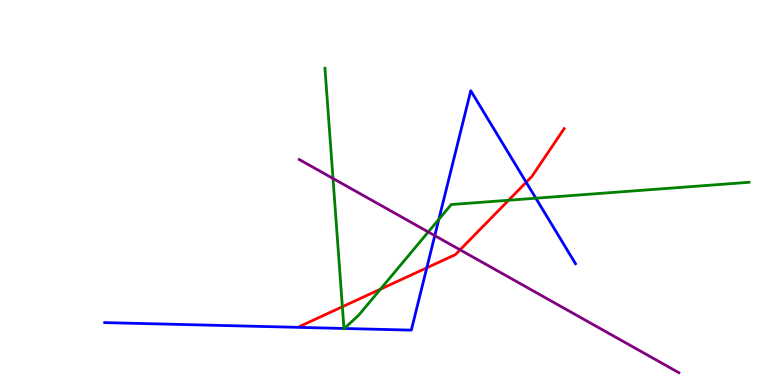[{'lines': ['blue', 'red'], 'intersections': [{'x': 5.51, 'y': 3.04}, {'x': 6.79, 'y': 5.27}]}, {'lines': ['green', 'red'], 'intersections': [{'x': 4.42, 'y': 2.03}, {'x': 4.91, 'y': 2.49}, {'x': 6.56, 'y': 4.8}]}, {'lines': ['purple', 'red'], 'intersections': [{'x': 5.94, 'y': 3.51}]}, {'lines': ['blue', 'green'], 'intersections': [{'x': 4.44, 'y': 1.47}, {'x': 4.44, 'y': 1.47}, {'x': 5.66, 'y': 4.3}, {'x': 6.91, 'y': 4.85}]}, {'lines': ['blue', 'purple'], 'intersections': [{'x': 5.61, 'y': 3.88}]}, {'lines': ['green', 'purple'], 'intersections': [{'x': 4.3, 'y': 5.36}, {'x': 5.53, 'y': 3.97}]}]